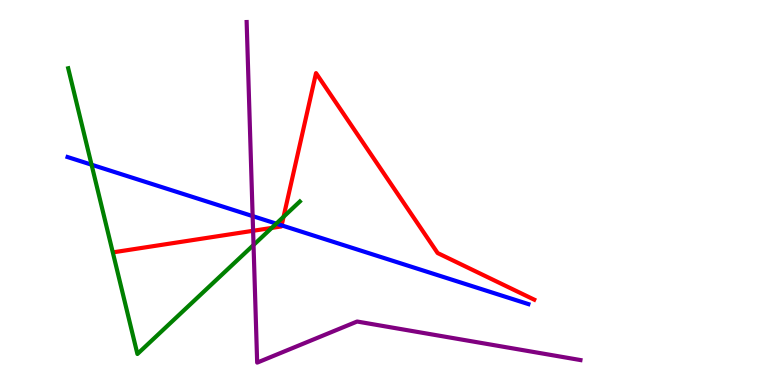[{'lines': ['blue', 'red'], 'intersections': [{'x': 3.63, 'y': 4.15}]}, {'lines': ['green', 'red'], 'intersections': [{'x': 3.51, 'y': 4.08}, {'x': 3.66, 'y': 4.37}]}, {'lines': ['purple', 'red'], 'intersections': [{'x': 3.27, 'y': 4.01}]}, {'lines': ['blue', 'green'], 'intersections': [{'x': 1.18, 'y': 5.72}, {'x': 3.56, 'y': 4.19}]}, {'lines': ['blue', 'purple'], 'intersections': [{'x': 3.26, 'y': 4.39}]}, {'lines': ['green', 'purple'], 'intersections': [{'x': 3.27, 'y': 3.64}]}]